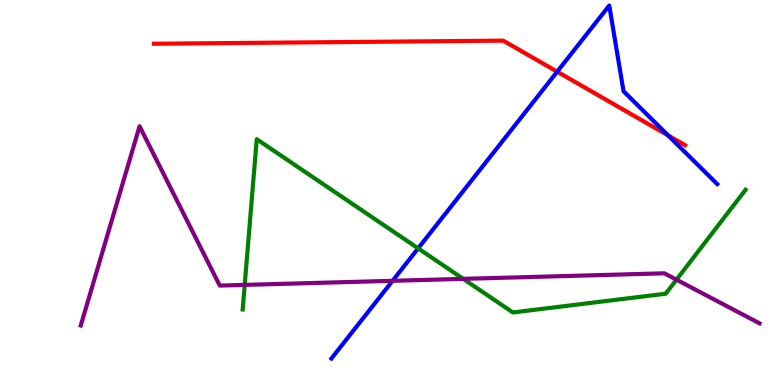[{'lines': ['blue', 'red'], 'intersections': [{'x': 7.19, 'y': 8.14}, {'x': 8.62, 'y': 6.48}]}, {'lines': ['green', 'red'], 'intersections': []}, {'lines': ['purple', 'red'], 'intersections': []}, {'lines': ['blue', 'green'], 'intersections': [{'x': 5.4, 'y': 3.55}]}, {'lines': ['blue', 'purple'], 'intersections': [{'x': 5.07, 'y': 2.71}]}, {'lines': ['green', 'purple'], 'intersections': [{'x': 3.16, 'y': 2.6}, {'x': 5.98, 'y': 2.76}, {'x': 8.73, 'y': 2.74}]}]